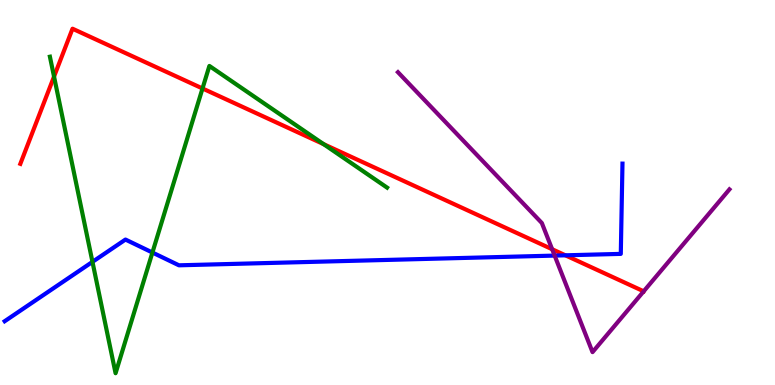[{'lines': ['blue', 'red'], 'intersections': [{'x': 7.3, 'y': 3.37}]}, {'lines': ['green', 'red'], 'intersections': [{'x': 0.697, 'y': 8.01}, {'x': 2.61, 'y': 7.7}, {'x': 4.18, 'y': 6.26}]}, {'lines': ['purple', 'red'], 'intersections': [{'x': 7.12, 'y': 3.53}, {'x': 8.31, 'y': 2.43}]}, {'lines': ['blue', 'green'], 'intersections': [{'x': 1.19, 'y': 3.2}, {'x': 1.97, 'y': 3.44}]}, {'lines': ['blue', 'purple'], 'intersections': [{'x': 7.16, 'y': 3.36}]}, {'lines': ['green', 'purple'], 'intersections': []}]